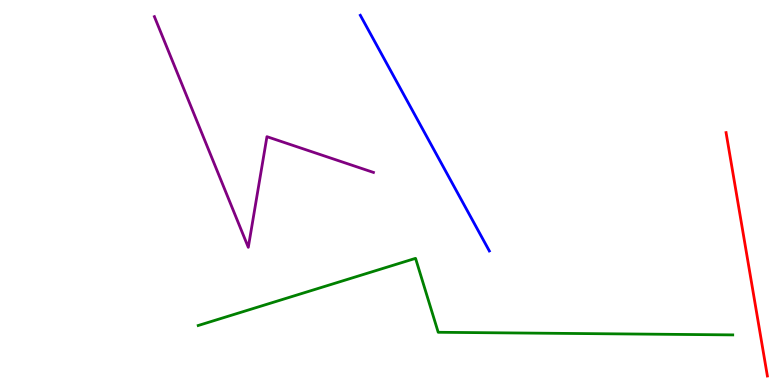[{'lines': ['blue', 'red'], 'intersections': []}, {'lines': ['green', 'red'], 'intersections': []}, {'lines': ['purple', 'red'], 'intersections': []}, {'lines': ['blue', 'green'], 'intersections': []}, {'lines': ['blue', 'purple'], 'intersections': []}, {'lines': ['green', 'purple'], 'intersections': []}]